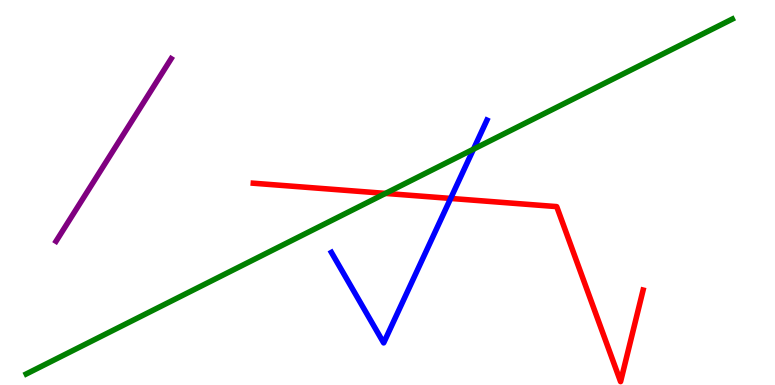[{'lines': ['blue', 'red'], 'intersections': [{'x': 5.81, 'y': 4.85}]}, {'lines': ['green', 'red'], 'intersections': [{'x': 4.97, 'y': 4.98}]}, {'lines': ['purple', 'red'], 'intersections': []}, {'lines': ['blue', 'green'], 'intersections': [{'x': 6.11, 'y': 6.13}]}, {'lines': ['blue', 'purple'], 'intersections': []}, {'lines': ['green', 'purple'], 'intersections': []}]